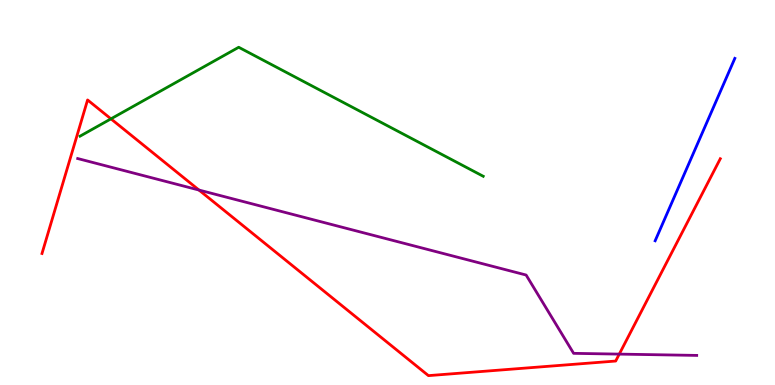[{'lines': ['blue', 'red'], 'intersections': []}, {'lines': ['green', 'red'], 'intersections': [{'x': 1.43, 'y': 6.91}]}, {'lines': ['purple', 'red'], 'intersections': [{'x': 2.57, 'y': 5.06}, {'x': 7.99, 'y': 0.802}]}, {'lines': ['blue', 'green'], 'intersections': []}, {'lines': ['blue', 'purple'], 'intersections': []}, {'lines': ['green', 'purple'], 'intersections': []}]